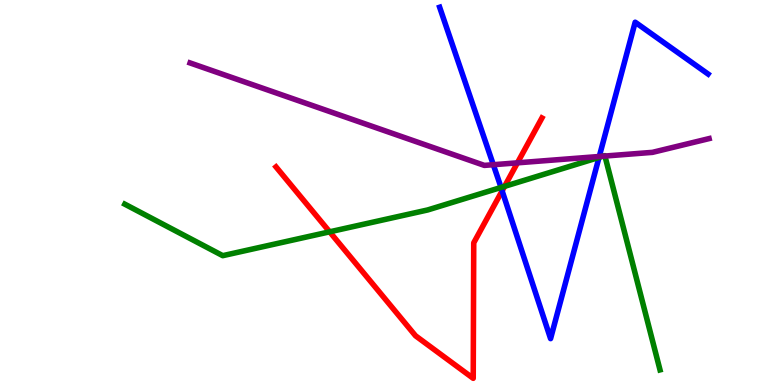[{'lines': ['blue', 'red'], 'intersections': [{'x': 6.48, 'y': 5.04}]}, {'lines': ['green', 'red'], 'intersections': [{'x': 4.25, 'y': 3.98}, {'x': 6.51, 'y': 5.16}]}, {'lines': ['purple', 'red'], 'intersections': [{'x': 6.68, 'y': 5.77}]}, {'lines': ['blue', 'green'], 'intersections': [{'x': 6.46, 'y': 5.13}, {'x': 7.73, 'y': 5.91}]}, {'lines': ['blue', 'purple'], 'intersections': [{'x': 6.37, 'y': 5.72}, {'x': 7.73, 'y': 5.94}]}, {'lines': ['green', 'purple'], 'intersections': [{'x': 7.78, 'y': 5.94}, {'x': 7.81, 'y': 5.95}]}]